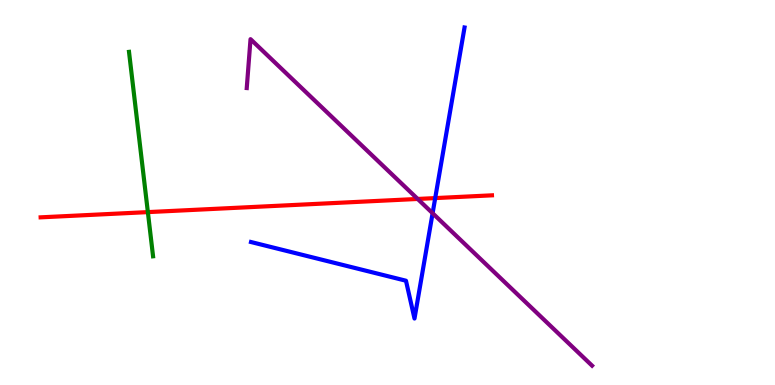[{'lines': ['blue', 'red'], 'intersections': [{'x': 5.62, 'y': 4.85}]}, {'lines': ['green', 'red'], 'intersections': [{'x': 1.91, 'y': 4.49}]}, {'lines': ['purple', 'red'], 'intersections': [{'x': 5.39, 'y': 4.83}]}, {'lines': ['blue', 'green'], 'intersections': []}, {'lines': ['blue', 'purple'], 'intersections': [{'x': 5.58, 'y': 4.46}]}, {'lines': ['green', 'purple'], 'intersections': []}]